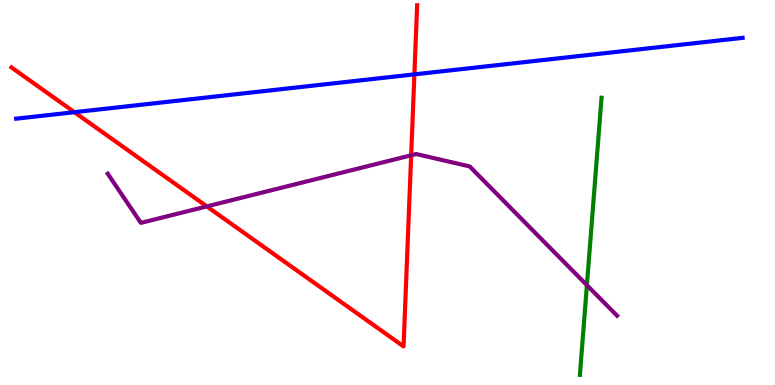[{'lines': ['blue', 'red'], 'intersections': [{'x': 0.96, 'y': 7.09}, {'x': 5.35, 'y': 8.07}]}, {'lines': ['green', 'red'], 'intersections': []}, {'lines': ['purple', 'red'], 'intersections': [{'x': 2.67, 'y': 4.64}, {'x': 5.31, 'y': 5.97}]}, {'lines': ['blue', 'green'], 'intersections': []}, {'lines': ['blue', 'purple'], 'intersections': []}, {'lines': ['green', 'purple'], 'intersections': [{'x': 7.57, 'y': 2.59}]}]